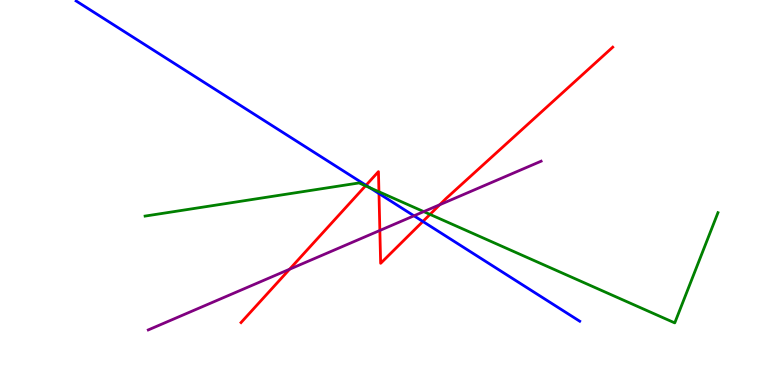[{'lines': ['blue', 'red'], 'intersections': [{'x': 4.72, 'y': 5.19}, {'x': 4.89, 'y': 4.97}, {'x': 5.46, 'y': 4.25}]}, {'lines': ['green', 'red'], 'intersections': [{'x': 4.72, 'y': 5.17}, {'x': 4.89, 'y': 5.02}, {'x': 5.55, 'y': 4.43}]}, {'lines': ['purple', 'red'], 'intersections': [{'x': 3.74, 'y': 3.01}, {'x': 4.9, 'y': 4.01}, {'x': 5.67, 'y': 4.68}]}, {'lines': ['blue', 'green'], 'intersections': [{'x': 4.77, 'y': 5.12}]}, {'lines': ['blue', 'purple'], 'intersections': [{'x': 5.34, 'y': 4.39}]}, {'lines': ['green', 'purple'], 'intersections': [{'x': 5.47, 'y': 4.5}]}]